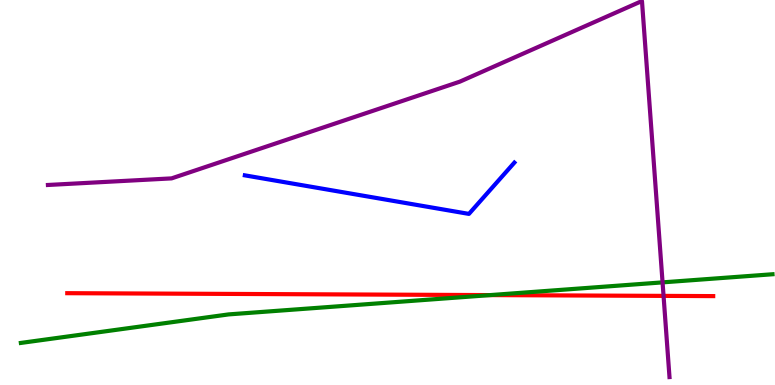[{'lines': ['blue', 'red'], 'intersections': []}, {'lines': ['green', 'red'], 'intersections': [{'x': 6.32, 'y': 2.34}]}, {'lines': ['purple', 'red'], 'intersections': [{'x': 8.56, 'y': 2.31}]}, {'lines': ['blue', 'green'], 'intersections': []}, {'lines': ['blue', 'purple'], 'intersections': []}, {'lines': ['green', 'purple'], 'intersections': [{'x': 8.55, 'y': 2.67}]}]